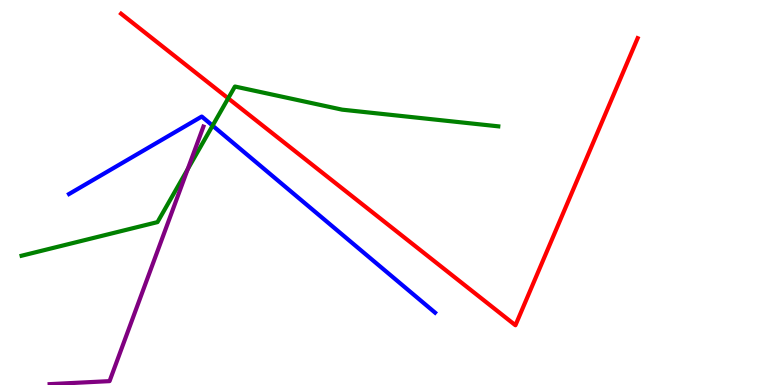[{'lines': ['blue', 'red'], 'intersections': []}, {'lines': ['green', 'red'], 'intersections': [{'x': 2.94, 'y': 7.45}]}, {'lines': ['purple', 'red'], 'intersections': []}, {'lines': ['blue', 'green'], 'intersections': [{'x': 2.74, 'y': 6.74}]}, {'lines': ['blue', 'purple'], 'intersections': []}, {'lines': ['green', 'purple'], 'intersections': [{'x': 2.42, 'y': 5.6}]}]